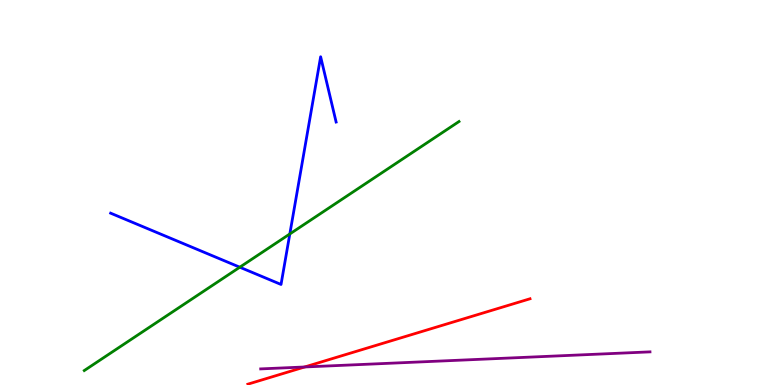[{'lines': ['blue', 'red'], 'intersections': []}, {'lines': ['green', 'red'], 'intersections': []}, {'lines': ['purple', 'red'], 'intersections': [{'x': 3.93, 'y': 0.468}]}, {'lines': ['blue', 'green'], 'intersections': [{'x': 3.09, 'y': 3.06}, {'x': 3.74, 'y': 3.92}]}, {'lines': ['blue', 'purple'], 'intersections': []}, {'lines': ['green', 'purple'], 'intersections': []}]